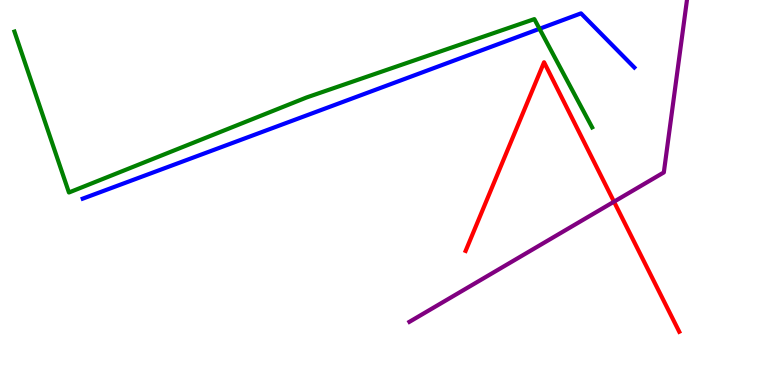[{'lines': ['blue', 'red'], 'intersections': []}, {'lines': ['green', 'red'], 'intersections': []}, {'lines': ['purple', 'red'], 'intersections': [{'x': 7.92, 'y': 4.76}]}, {'lines': ['blue', 'green'], 'intersections': [{'x': 6.96, 'y': 9.25}]}, {'lines': ['blue', 'purple'], 'intersections': []}, {'lines': ['green', 'purple'], 'intersections': []}]